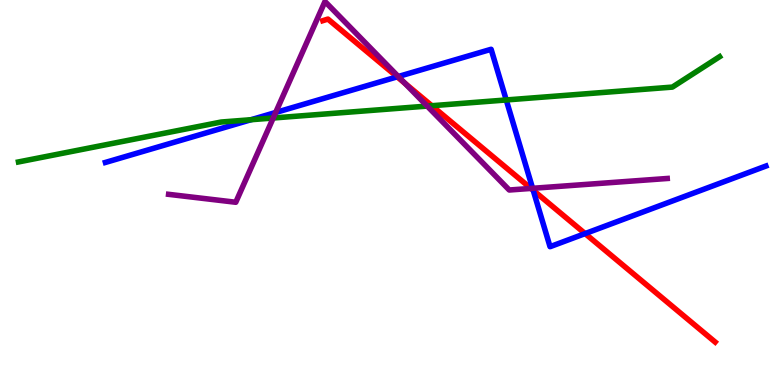[{'lines': ['blue', 'red'], 'intersections': [{'x': 5.13, 'y': 8.0}, {'x': 6.88, 'y': 5.06}, {'x': 7.55, 'y': 3.93}]}, {'lines': ['green', 'red'], 'intersections': [{'x': 5.57, 'y': 7.25}]}, {'lines': ['purple', 'red'], 'intersections': [{'x': 5.22, 'y': 7.84}, {'x': 6.85, 'y': 5.11}]}, {'lines': ['blue', 'green'], 'intersections': [{'x': 3.24, 'y': 6.89}, {'x': 6.53, 'y': 7.4}]}, {'lines': ['blue', 'purple'], 'intersections': [{'x': 3.56, 'y': 7.08}, {'x': 5.14, 'y': 8.01}, {'x': 6.87, 'y': 5.11}]}, {'lines': ['green', 'purple'], 'intersections': [{'x': 3.53, 'y': 6.93}, {'x': 5.51, 'y': 7.24}]}]